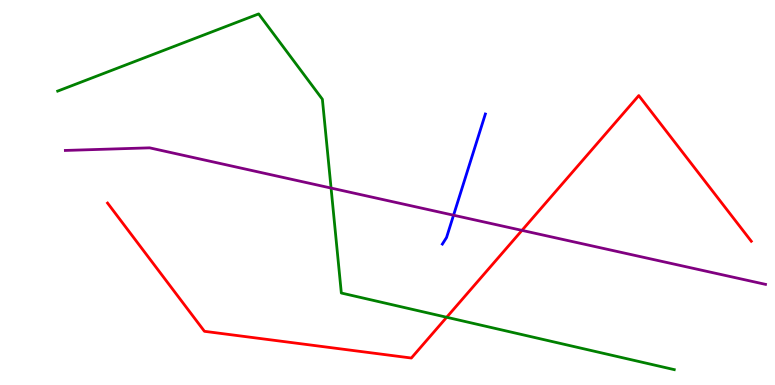[{'lines': ['blue', 'red'], 'intersections': []}, {'lines': ['green', 'red'], 'intersections': [{'x': 5.76, 'y': 1.76}]}, {'lines': ['purple', 'red'], 'intersections': [{'x': 6.74, 'y': 4.02}]}, {'lines': ['blue', 'green'], 'intersections': []}, {'lines': ['blue', 'purple'], 'intersections': [{'x': 5.85, 'y': 4.41}]}, {'lines': ['green', 'purple'], 'intersections': [{'x': 4.27, 'y': 5.12}]}]